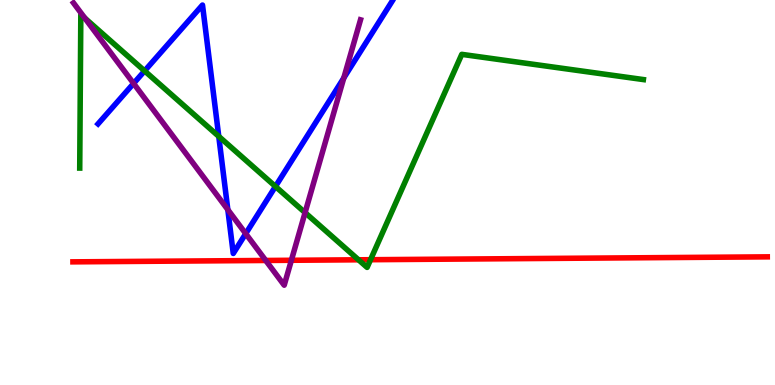[{'lines': ['blue', 'red'], 'intersections': []}, {'lines': ['green', 'red'], 'intersections': [{'x': 4.63, 'y': 3.25}, {'x': 4.78, 'y': 3.25}]}, {'lines': ['purple', 'red'], 'intersections': [{'x': 3.43, 'y': 3.23}, {'x': 3.76, 'y': 3.24}]}, {'lines': ['blue', 'green'], 'intersections': [{'x': 1.87, 'y': 8.16}, {'x': 2.82, 'y': 6.46}, {'x': 3.55, 'y': 5.16}]}, {'lines': ['blue', 'purple'], 'intersections': [{'x': 1.72, 'y': 7.83}, {'x': 2.94, 'y': 4.55}, {'x': 3.17, 'y': 3.93}, {'x': 4.44, 'y': 7.98}]}, {'lines': ['green', 'purple'], 'intersections': [{'x': 1.1, 'y': 9.53}, {'x': 3.94, 'y': 4.48}]}]